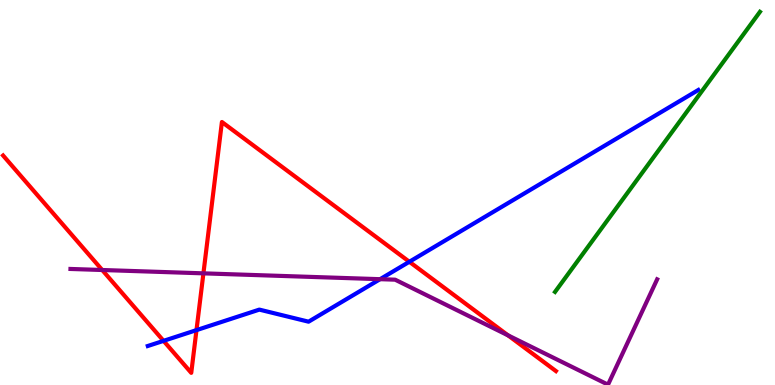[{'lines': ['blue', 'red'], 'intersections': [{'x': 2.11, 'y': 1.15}, {'x': 2.54, 'y': 1.43}, {'x': 5.28, 'y': 3.2}]}, {'lines': ['green', 'red'], 'intersections': []}, {'lines': ['purple', 'red'], 'intersections': [{'x': 1.32, 'y': 2.99}, {'x': 2.62, 'y': 2.9}, {'x': 6.56, 'y': 1.29}]}, {'lines': ['blue', 'green'], 'intersections': []}, {'lines': ['blue', 'purple'], 'intersections': [{'x': 4.9, 'y': 2.75}]}, {'lines': ['green', 'purple'], 'intersections': []}]